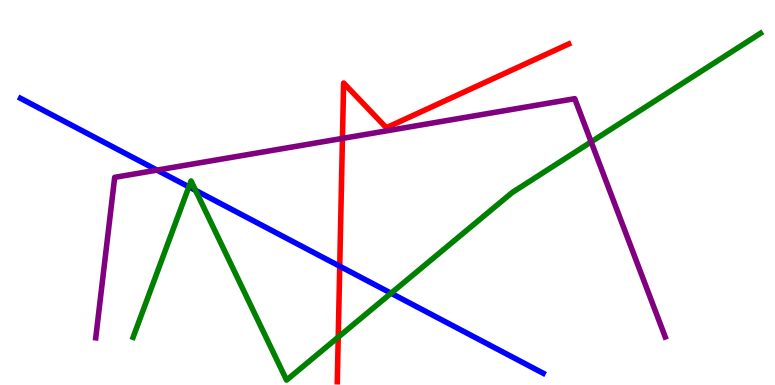[{'lines': ['blue', 'red'], 'intersections': [{'x': 4.38, 'y': 3.09}]}, {'lines': ['green', 'red'], 'intersections': [{'x': 4.36, 'y': 1.24}]}, {'lines': ['purple', 'red'], 'intersections': [{'x': 4.42, 'y': 6.41}]}, {'lines': ['blue', 'green'], 'intersections': [{'x': 2.44, 'y': 5.15}, {'x': 2.52, 'y': 5.05}, {'x': 5.05, 'y': 2.38}]}, {'lines': ['blue', 'purple'], 'intersections': [{'x': 2.03, 'y': 5.58}]}, {'lines': ['green', 'purple'], 'intersections': [{'x': 7.63, 'y': 6.31}]}]